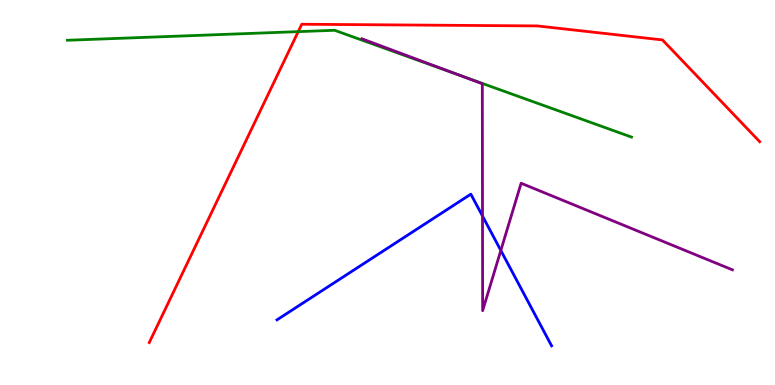[{'lines': ['blue', 'red'], 'intersections': []}, {'lines': ['green', 'red'], 'intersections': [{'x': 3.85, 'y': 9.18}]}, {'lines': ['purple', 'red'], 'intersections': []}, {'lines': ['blue', 'green'], 'intersections': []}, {'lines': ['blue', 'purple'], 'intersections': [{'x': 6.23, 'y': 4.39}, {'x': 6.46, 'y': 3.49}]}, {'lines': ['green', 'purple'], 'intersections': [{'x': 5.91, 'y': 8.06}]}]